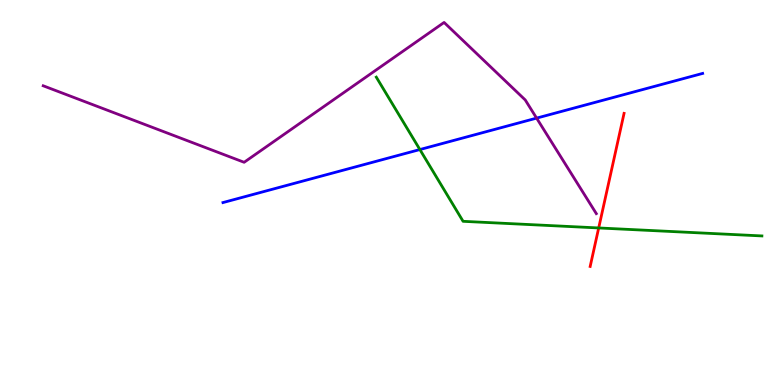[{'lines': ['blue', 'red'], 'intersections': []}, {'lines': ['green', 'red'], 'intersections': [{'x': 7.73, 'y': 4.08}]}, {'lines': ['purple', 'red'], 'intersections': []}, {'lines': ['blue', 'green'], 'intersections': [{'x': 5.42, 'y': 6.12}]}, {'lines': ['blue', 'purple'], 'intersections': [{'x': 6.92, 'y': 6.93}]}, {'lines': ['green', 'purple'], 'intersections': []}]